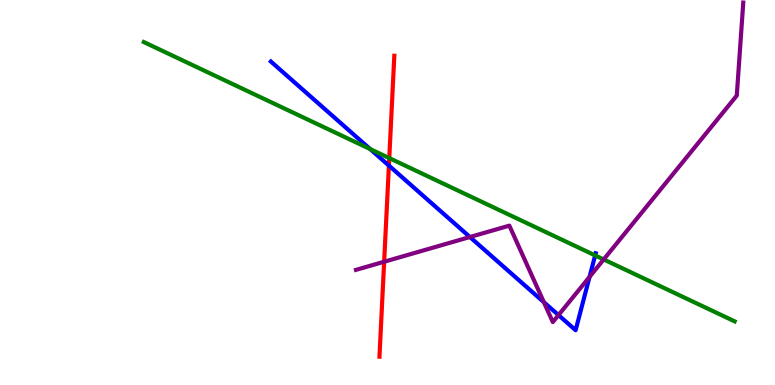[{'lines': ['blue', 'red'], 'intersections': [{'x': 5.02, 'y': 5.7}]}, {'lines': ['green', 'red'], 'intersections': [{'x': 5.02, 'y': 5.89}]}, {'lines': ['purple', 'red'], 'intersections': [{'x': 4.96, 'y': 3.2}]}, {'lines': ['blue', 'green'], 'intersections': [{'x': 4.78, 'y': 6.13}, {'x': 7.68, 'y': 3.37}]}, {'lines': ['blue', 'purple'], 'intersections': [{'x': 6.06, 'y': 3.84}, {'x': 7.02, 'y': 2.15}, {'x': 7.21, 'y': 1.82}, {'x': 7.61, 'y': 2.81}]}, {'lines': ['green', 'purple'], 'intersections': [{'x': 7.79, 'y': 3.26}]}]